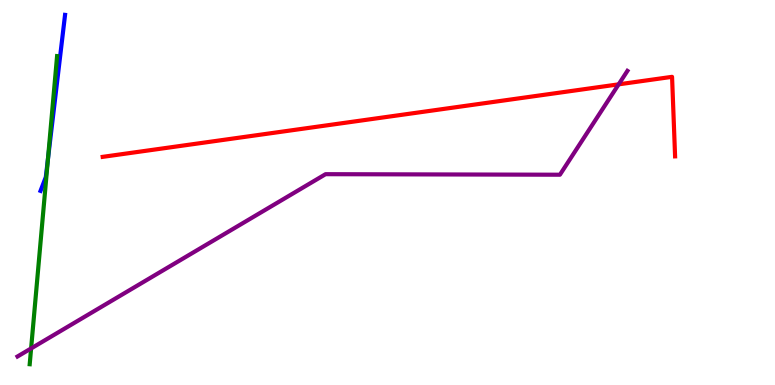[{'lines': ['blue', 'red'], 'intersections': []}, {'lines': ['green', 'red'], 'intersections': []}, {'lines': ['purple', 'red'], 'intersections': [{'x': 7.98, 'y': 7.81}]}, {'lines': ['blue', 'green'], 'intersections': [{'x': 0.618, 'y': 5.86}]}, {'lines': ['blue', 'purple'], 'intersections': []}, {'lines': ['green', 'purple'], 'intersections': [{'x': 0.401, 'y': 0.95}]}]